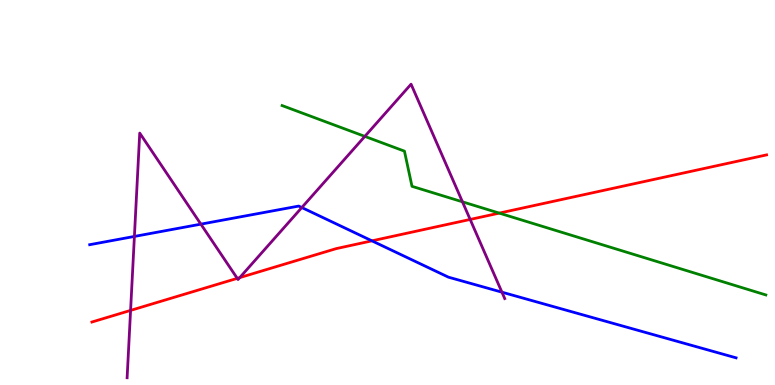[{'lines': ['blue', 'red'], 'intersections': [{'x': 4.8, 'y': 3.74}]}, {'lines': ['green', 'red'], 'intersections': [{'x': 6.44, 'y': 4.46}]}, {'lines': ['purple', 'red'], 'intersections': [{'x': 1.68, 'y': 1.94}, {'x': 3.06, 'y': 2.77}, {'x': 3.09, 'y': 2.79}, {'x': 6.07, 'y': 4.3}]}, {'lines': ['blue', 'green'], 'intersections': []}, {'lines': ['blue', 'purple'], 'intersections': [{'x': 1.73, 'y': 3.86}, {'x': 2.59, 'y': 4.18}, {'x': 3.89, 'y': 4.61}, {'x': 6.48, 'y': 2.41}]}, {'lines': ['green', 'purple'], 'intersections': [{'x': 4.71, 'y': 6.46}, {'x': 5.97, 'y': 4.76}]}]